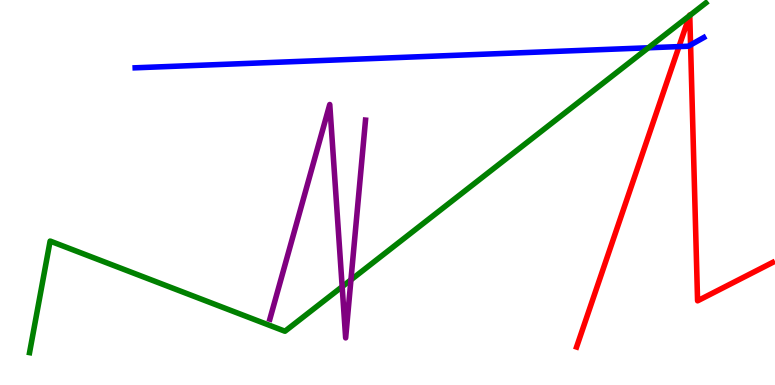[{'lines': ['blue', 'red'], 'intersections': [{'x': 8.76, 'y': 8.79}, {'x': 8.91, 'y': 8.83}]}, {'lines': ['green', 'red'], 'intersections': [{'x': 8.9, 'y': 9.59}, {'x': 8.9, 'y': 9.6}]}, {'lines': ['purple', 'red'], 'intersections': []}, {'lines': ['blue', 'green'], 'intersections': [{'x': 8.37, 'y': 8.76}]}, {'lines': ['blue', 'purple'], 'intersections': []}, {'lines': ['green', 'purple'], 'intersections': [{'x': 4.42, 'y': 2.55}, {'x': 4.53, 'y': 2.73}]}]